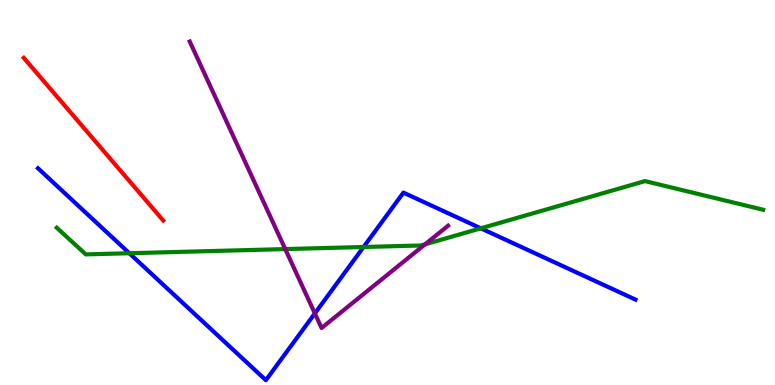[{'lines': ['blue', 'red'], 'intersections': []}, {'lines': ['green', 'red'], 'intersections': []}, {'lines': ['purple', 'red'], 'intersections': []}, {'lines': ['blue', 'green'], 'intersections': [{'x': 1.67, 'y': 3.42}, {'x': 4.69, 'y': 3.58}, {'x': 6.2, 'y': 4.07}]}, {'lines': ['blue', 'purple'], 'intersections': [{'x': 4.06, 'y': 1.86}]}, {'lines': ['green', 'purple'], 'intersections': [{'x': 3.68, 'y': 3.53}, {'x': 5.48, 'y': 3.65}]}]